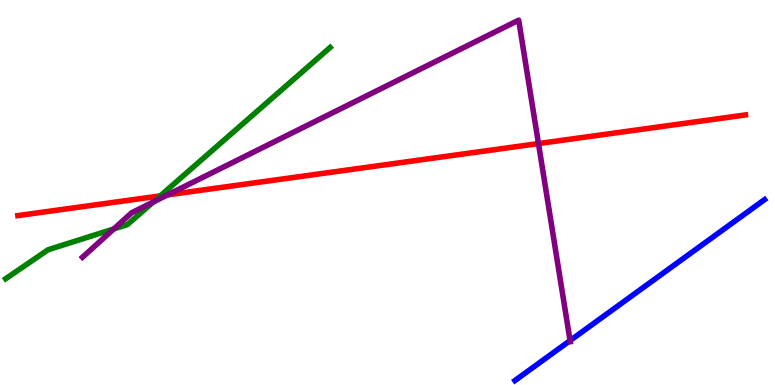[{'lines': ['blue', 'red'], 'intersections': []}, {'lines': ['green', 'red'], 'intersections': [{'x': 2.07, 'y': 4.91}]}, {'lines': ['purple', 'red'], 'intersections': [{'x': 2.16, 'y': 4.94}, {'x': 6.95, 'y': 6.27}]}, {'lines': ['blue', 'green'], 'intersections': []}, {'lines': ['blue', 'purple'], 'intersections': [{'x': 7.36, 'y': 1.15}]}, {'lines': ['green', 'purple'], 'intersections': [{'x': 1.47, 'y': 4.05}, {'x': 1.98, 'y': 4.75}]}]